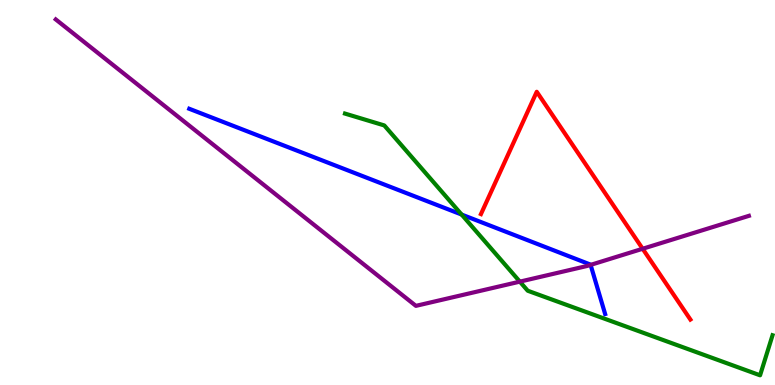[{'lines': ['blue', 'red'], 'intersections': []}, {'lines': ['green', 'red'], 'intersections': []}, {'lines': ['purple', 'red'], 'intersections': [{'x': 8.29, 'y': 3.54}]}, {'lines': ['blue', 'green'], 'intersections': [{'x': 5.96, 'y': 4.43}]}, {'lines': ['blue', 'purple'], 'intersections': [{'x': 7.62, 'y': 3.12}]}, {'lines': ['green', 'purple'], 'intersections': [{'x': 6.71, 'y': 2.68}]}]